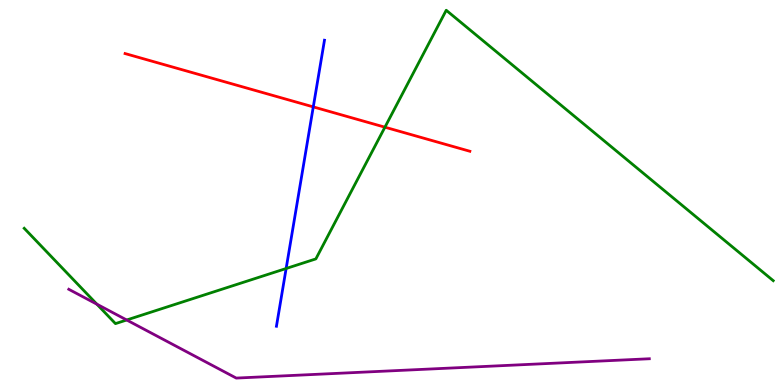[{'lines': ['blue', 'red'], 'intersections': [{'x': 4.04, 'y': 7.22}]}, {'lines': ['green', 'red'], 'intersections': [{'x': 4.97, 'y': 6.7}]}, {'lines': ['purple', 'red'], 'intersections': []}, {'lines': ['blue', 'green'], 'intersections': [{'x': 3.69, 'y': 3.03}]}, {'lines': ['blue', 'purple'], 'intersections': []}, {'lines': ['green', 'purple'], 'intersections': [{'x': 1.25, 'y': 2.1}, {'x': 1.63, 'y': 1.69}]}]